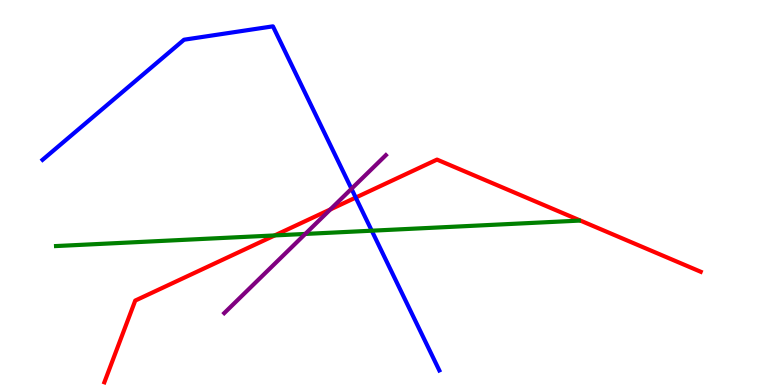[{'lines': ['blue', 'red'], 'intersections': [{'x': 4.59, 'y': 4.87}]}, {'lines': ['green', 'red'], 'intersections': [{'x': 3.54, 'y': 3.89}]}, {'lines': ['purple', 'red'], 'intersections': [{'x': 4.26, 'y': 4.56}]}, {'lines': ['blue', 'green'], 'intersections': [{'x': 4.8, 'y': 4.01}]}, {'lines': ['blue', 'purple'], 'intersections': [{'x': 4.54, 'y': 5.1}]}, {'lines': ['green', 'purple'], 'intersections': [{'x': 3.94, 'y': 3.92}]}]